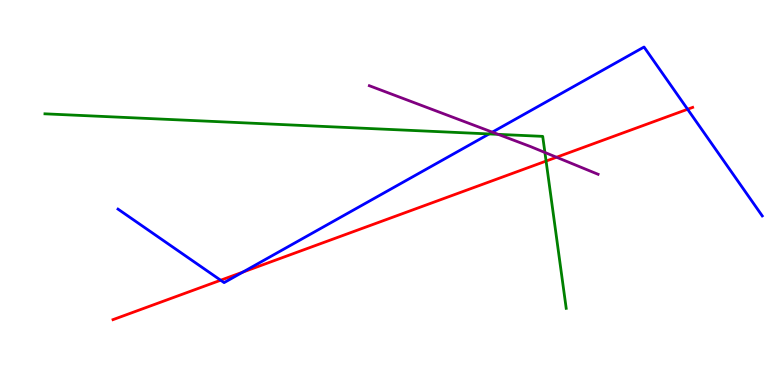[{'lines': ['blue', 'red'], 'intersections': [{'x': 2.85, 'y': 2.72}, {'x': 3.13, 'y': 2.93}, {'x': 8.87, 'y': 7.16}]}, {'lines': ['green', 'red'], 'intersections': [{'x': 7.05, 'y': 5.82}]}, {'lines': ['purple', 'red'], 'intersections': [{'x': 7.18, 'y': 5.92}]}, {'lines': ['blue', 'green'], 'intersections': [{'x': 6.31, 'y': 6.52}]}, {'lines': ['blue', 'purple'], 'intersections': [{'x': 6.35, 'y': 6.57}]}, {'lines': ['green', 'purple'], 'intersections': [{'x': 6.43, 'y': 6.51}, {'x': 7.03, 'y': 6.04}]}]